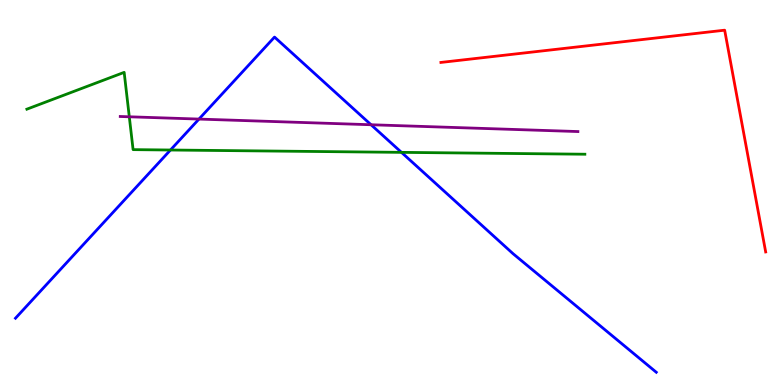[{'lines': ['blue', 'red'], 'intersections': []}, {'lines': ['green', 'red'], 'intersections': []}, {'lines': ['purple', 'red'], 'intersections': []}, {'lines': ['blue', 'green'], 'intersections': [{'x': 2.2, 'y': 6.1}, {'x': 5.18, 'y': 6.04}]}, {'lines': ['blue', 'purple'], 'intersections': [{'x': 2.57, 'y': 6.91}, {'x': 4.79, 'y': 6.76}]}, {'lines': ['green', 'purple'], 'intersections': [{'x': 1.67, 'y': 6.97}]}]